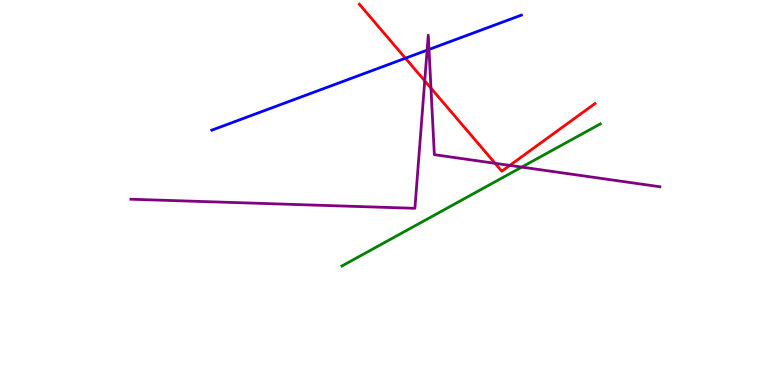[{'lines': ['blue', 'red'], 'intersections': [{'x': 5.23, 'y': 8.49}]}, {'lines': ['green', 'red'], 'intersections': []}, {'lines': ['purple', 'red'], 'intersections': [{'x': 5.48, 'y': 7.9}, {'x': 5.56, 'y': 7.71}, {'x': 6.39, 'y': 5.76}, {'x': 6.58, 'y': 5.7}]}, {'lines': ['blue', 'green'], 'intersections': []}, {'lines': ['blue', 'purple'], 'intersections': [{'x': 5.51, 'y': 8.7}, {'x': 5.54, 'y': 8.72}]}, {'lines': ['green', 'purple'], 'intersections': [{'x': 6.73, 'y': 5.66}]}]